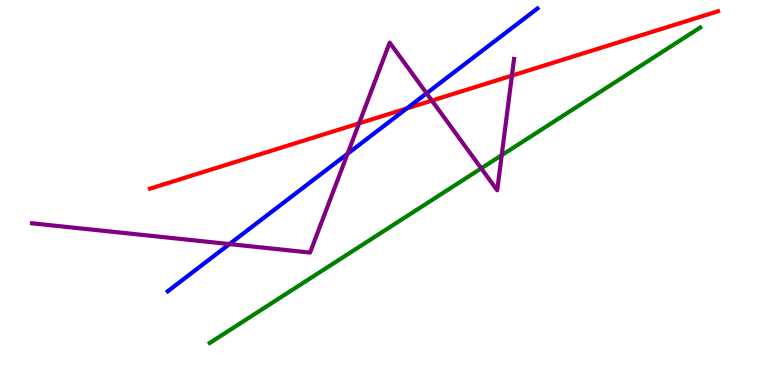[{'lines': ['blue', 'red'], 'intersections': [{'x': 5.25, 'y': 7.18}]}, {'lines': ['green', 'red'], 'intersections': []}, {'lines': ['purple', 'red'], 'intersections': [{'x': 4.63, 'y': 6.8}, {'x': 5.57, 'y': 7.39}, {'x': 6.61, 'y': 8.04}]}, {'lines': ['blue', 'green'], 'intersections': []}, {'lines': ['blue', 'purple'], 'intersections': [{'x': 2.96, 'y': 3.66}, {'x': 4.48, 'y': 6.01}, {'x': 5.5, 'y': 7.58}]}, {'lines': ['green', 'purple'], 'intersections': [{'x': 6.21, 'y': 5.63}, {'x': 6.47, 'y': 5.97}]}]